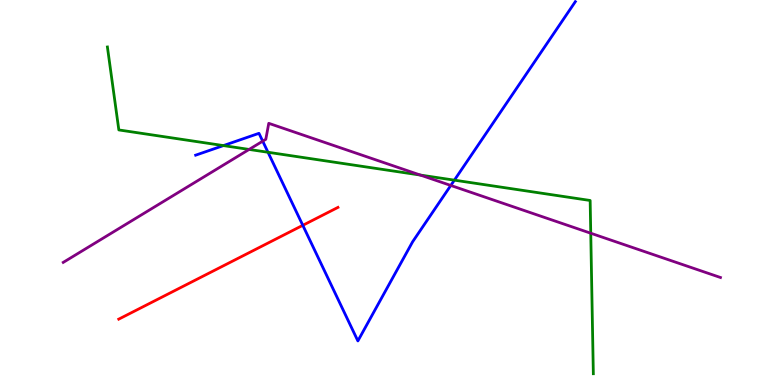[{'lines': ['blue', 'red'], 'intersections': [{'x': 3.91, 'y': 4.15}]}, {'lines': ['green', 'red'], 'intersections': []}, {'lines': ['purple', 'red'], 'intersections': []}, {'lines': ['blue', 'green'], 'intersections': [{'x': 2.88, 'y': 6.22}, {'x': 3.46, 'y': 6.05}, {'x': 5.86, 'y': 5.32}]}, {'lines': ['blue', 'purple'], 'intersections': [{'x': 3.39, 'y': 6.33}, {'x': 5.82, 'y': 5.18}]}, {'lines': ['green', 'purple'], 'intersections': [{'x': 3.21, 'y': 6.12}, {'x': 5.42, 'y': 5.45}, {'x': 7.62, 'y': 3.94}]}]